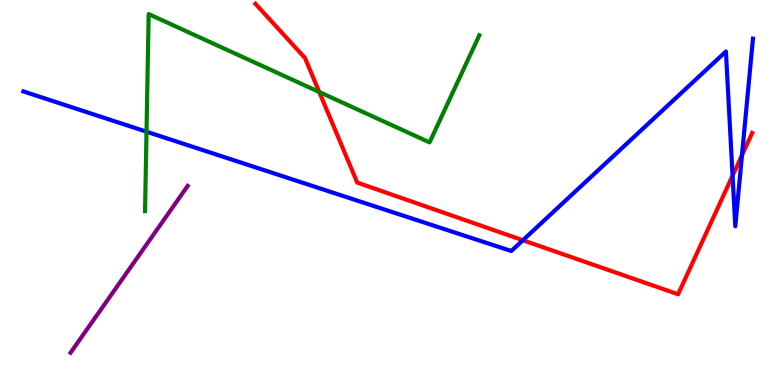[{'lines': ['blue', 'red'], 'intersections': [{'x': 6.75, 'y': 3.76}, {'x': 9.45, 'y': 5.44}, {'x': 9.57, 'y': 5.97}]}, {'lines': ['green', 'red'], 'intersections': [{'x': 4.12, 'y': 7.61}]}, {'lines': ['purple', 'red'], 'intersections': []}, {'lines': ['blue', 'green'], 'intersections': [{'x': 1.89, 'y': 6.58}]}, {'lines': ['blue', 'purple'], 'intersections': []}, {'lines': ['green', 'purple'], 'intersections': []}]